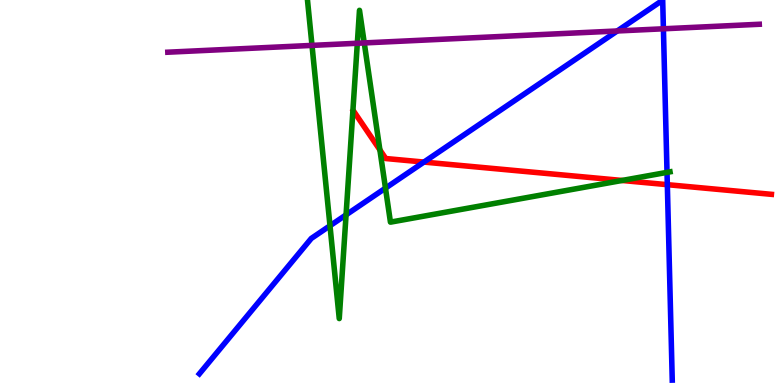[{'lines': ['blue', 'red'], 'intersections': [{'x': 5.47, 'y': 5.79}, {'x': 8.61, 'y': 5.2}]}, {'lines': ['green', 'red'], 'intersections': [{'x': 4.9, 'y': 6.11}, {'x': 8.03, 'y': 5.31}]}, {'lines': ['purple', 'red'], 'intersections': []}, {'lines': ['blue', 'green'], 'intersections': [{'x': 4.26, 'y': 4.14}, {'x': 4.47, 'y': 4.42}, {'x': 4.97, 'y': 5.11}, {'x': 8.61, 'y': 5.52}]}, {'lines': ['blue', 'purple'], 'intersections': [{'x': 7.96, 'y': 9.2}, {'x': 8.56, 'y': 9.25}]}, {'lines': ['green', 'purple'], 'intersections': [{'x': 4.03, 'y': 8.82}, {'x': 4.61, 'y': 8.88}, {'x': 4.7, 'y': 8.89}]}]